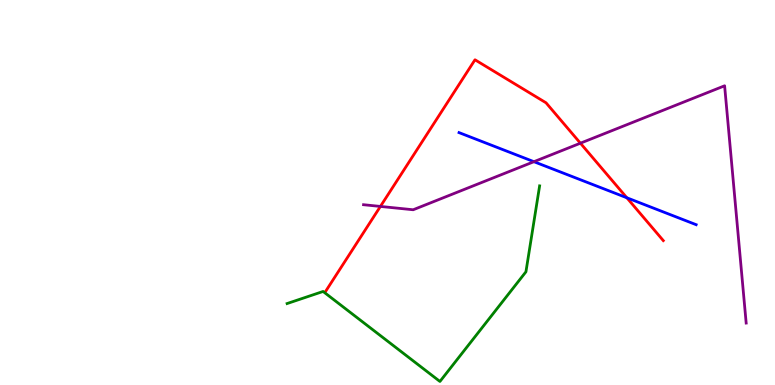[{'lines': ['blue', 'red'], 'intersections': [{'x': 8.09, 'y': 4.86}]}, {'lines': ['green', 'red'], 'intersections': []}, {'lines': ['purple', 'red'], 'intersections': [{'x': 4.91, 'y': 4.64}, {'x': 7.49, 'y': 6.28}]}, {'lines': ['blue', 'green'], 'intersections': []}, {'lines': ['blue', 'purple'], 'intersections': [{'x': 6.89, 'y': 5.8}]}, {'lines': ['green', 'purple'], 'intersections': []}]